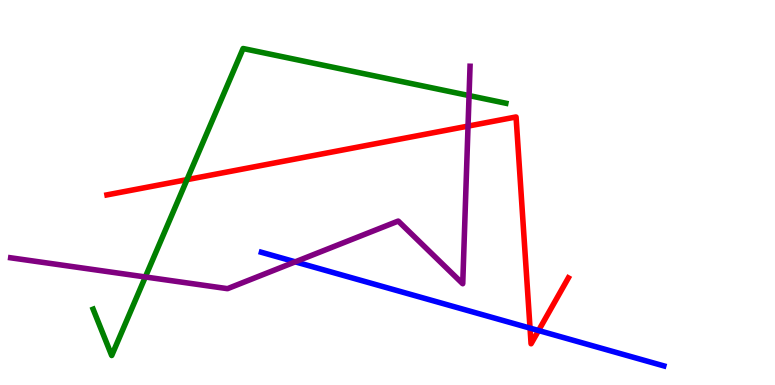[{'lines': ['blue', 'red'], 'intersections': [{'x': 6.84, 'y': 1.48}, {'x': 6.95, 'y': 1.41}]}, {'lines': ['green', 'red'], 'intersections': [{'x': 2.41, 'y': 5.33}]}, {'lines': ['purple', 'red'], 'intersections': [{'x': 6.04, 'y': 6.72}]}, {'lines': ['blue', 'green'], 'intersections': []}, {'lines': ['blue', 'purple'], 'intersections': [{'x': 3.81, 'y': 3.2}]}, {'lines': ['green', 'purple'], 'intersections': [{'x': 1.88, 'y': 2.81}, {'x': 6.05, 'y': 7.52}]}]